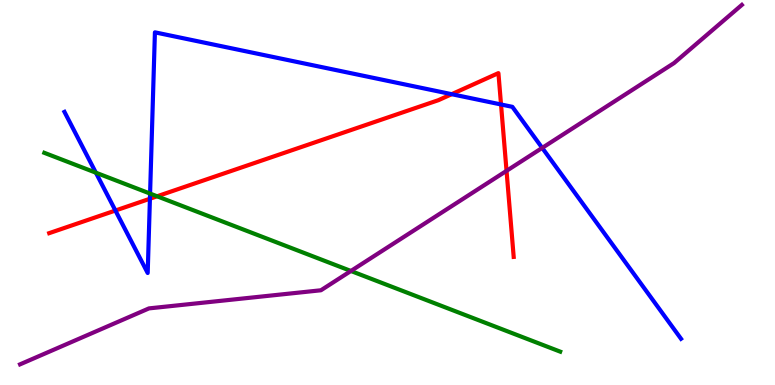[{'lines': ['blue', 'red'], 'intersections': [{'x': 1.49, 'y': 4.53}, {'x': 1.93, 'y': 4.84}, {'x': 5.83, 'y': 7.55}, {'x': 6.46, 'y': 7.29}]}, {'lines': ['green', 'red'], 'intersections': [{'x': 2.03, 'y': 4.9}]}, {'lines': ['purple', 'red'], 'intersections': [{'x': 6.54, 'y': 5.56}]}, {'lines': ['blue', 'green'], 'intersections': [{'x': 1.24, 'y': 5.51}, {'x': 1.94, 'y': 4.97}]}, {'lines': ['blue', 'purple'], 'intersections': [{'x': 7.0, 'y': 6.16}]}, {'lines': ['green', 'purple'], 'intersections': [{'x': 4.53, 'y': 2.96}]}]